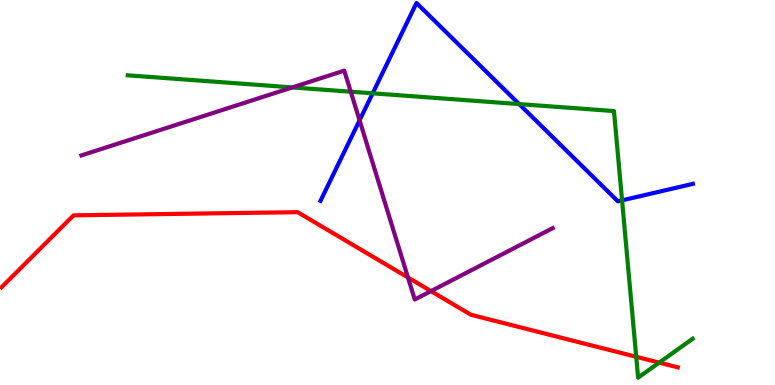[{'lines': ['blue', 'red'], 'intersections': []}, {'lines': ['green', 'red'], 'intersections': [{'x': 8.21, 'y': 0.733}, {'x': 8.51, 'y': 0.581}]}, {'lines': ['purple', 'red'], 'intersections': [{'x': 5.26, 'y': 2.79}, {'x': 5.56, 'y': 2.44}]}, {'lines': ['blue', 'green'], 'intersections': [{'x': 4.81, 'y': 7.58}, {'x': 6.7, 'y': 7.3}, {'x': 8.03, 'y': 4.8}]}, {'lines': ['blue', 'purple'], 'intersections': [{'x': 4.64, 'y': 6.87}]}, {'lines': ['green', 'purple'], 'intersections': [{'x': 3.77, 'y': 7.73}, {'x': 4.53, 'y': 7.62}]}]